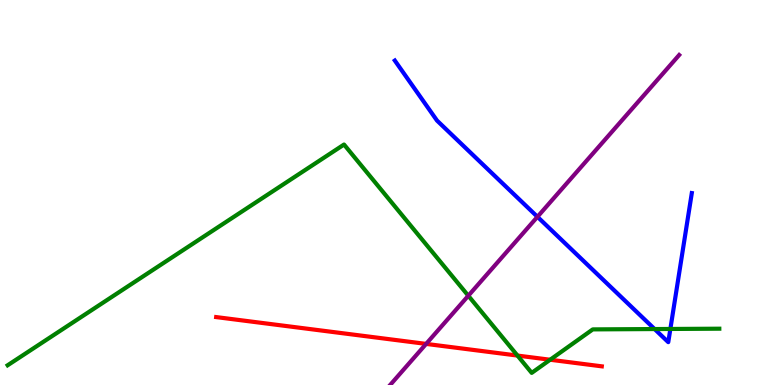[{'lines': ['blue', 'red'], 'intersections': []}, {'lines': ['green', 'red'], 'intersections': [{'x': 6.68, 'y': 0.764}, {'x': 7.1, 'y': 0.656}]}, {'lines': ['purple', 'red'], 'intersections': [{'x': 5.5, 'y': 1.07}]}, {'lines': ['blue', 'green'], 'intersections': [{'x': 8.45, 'y': 1.45}, {'x': 8.65, 'y': 1.46}]}, {'lines': ['blue', 'purple'], 'intersections': [{'x': 6.93, 'y': 4.37}]}, {'lines': ['green', 'purple'], 'intersections': [{'x': 6.04, 'y': 2.32}]}]